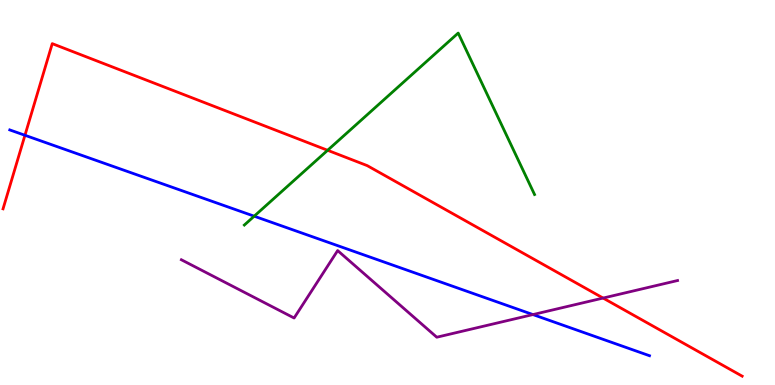[{'lines': ['blue', 'red'], 'intersections': [{'x': 0.322, 'y': 6.49}]}, {'lines': ['green', 'red'], 'intersections': [{'x': 4.23, 'y': 6.1}]}, {'lines': ['purple', 'red'], 'intersections': [{'x': 7.78, 'y': 2.26}]}, {'lines': ['blue', 'green'], 'intersections': [{'x': 3.28, 'y': 4.38}]}, {'lines': ['blue', 'purple'], 'intersections': [{'x': 6.88, 'y': 1.83}]}, {'lines': ['green', 'purple'], 'intersections': []}]